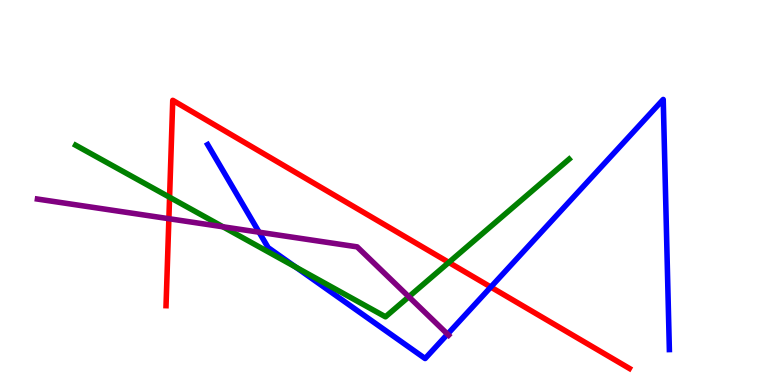[{'lines': ['blue', 'red'], 'intersections': [{'x': 6.33, 'y': 2.54}]}, {'lines': ['green', 'red'], 'intersections': [{'x': 2.19, 'y': 4.88}, {'x': 5.79, 'y': 3.18}]}, {'lines': ['purple', 'red'], 'intersections': [{'x': 2.18, 'y': 4.32}]}, {'lines': ['blue', 'green'], 'intersections': [{'x': 3.82, 'y': 3.06}]}, {'lines': ['blue', 'purple'], 'intersections': [{'x': 3.34, 'y': 3.97}, {'x': 5.77, 'y': 1.32}]}, {'lines': ['green', 'purple'], 'intersections': [{'x': 2.88, 'y': 4.11}, {'x': 5.28, 'y': 2.29}]}]